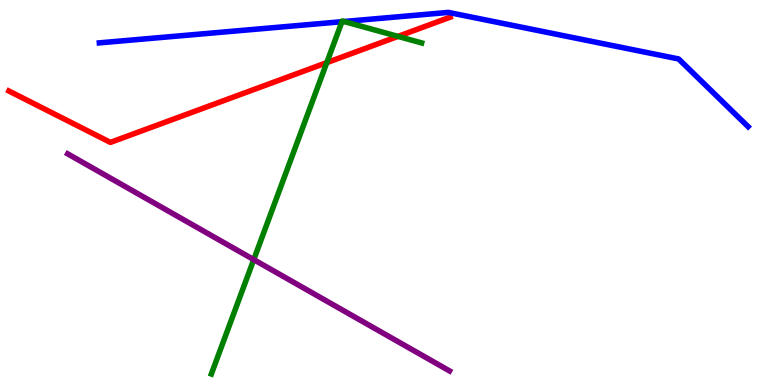[{'lines': ['blue', 'red'], 'intersections': []}, {'lines': ['green', 'red'], 'intersections': [{'x': 4.22, 'y': 8.37}, {'x': 5.14, 'y': 9.05}]}, {'lines': ['purple', 'red'], 'intersections': []}, {'lines': ['blue', 'green'], 'intersections': [{'x': 4.41, 'y': 9.44}, {'x': 4.44, 'y': 9.44}]}, {'lines': ['blue', 'purple'], 'intersections': []}, {'lines': ['green', 'purple'], 'intersections': [{'x': 3.27, 'y': 3.26}]}]